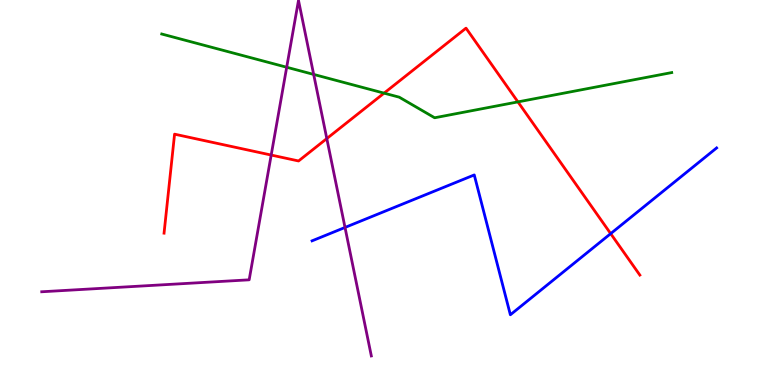[{'lines': ['blue', 'red'], 'intersections': [{'x': 7.88, 'y': 3.93}]}, {'lines': ['green', 'red'], 'intersections': [{'x': 4.96, 'y': 7.58}, {'x': 6.68, 'y': 7.35}]}, {'lines': ['purple', 'red'], 'intersections': [{'x': 3.5, 'y': 5.97}, {'x': 4.22, 'y': 6.4}]}, {'lines': ['blue', 'green'], 'intersections': []}, {'lines': ['blue', 'purple'], 'intersections': [{'x': 4.45, 'y': 4.09}]}, {'lines': ['green', 'purple'], 'intersections': [{'x': 3.7, 'y': 8.25}, {'x': 4.05, 'y': 8.07}]}]